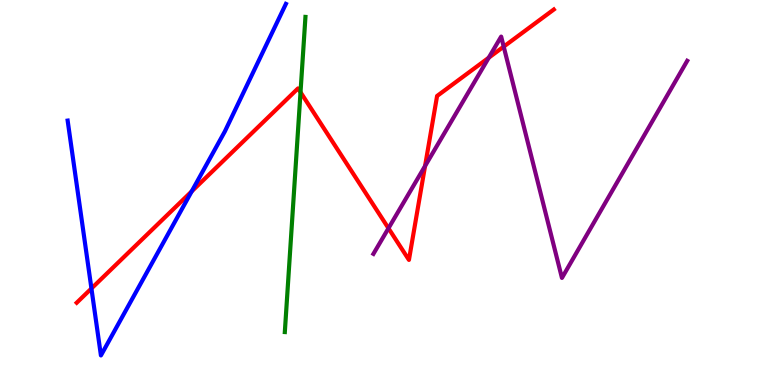[{'lines': ['blue', 'red'], 'intersections': [{'x': 1.18, 'y': 2.51}, {'x': 2.47, 'y': 5.03}]}, {'lines': ['green', 'red'], 'intersections': [{'x': 3.88, 'y': 7.6}]}, {'lines': ['purple', 'red'], 'intersections': [{'x': 5.01, 'y': 4.07}, {'x': 5.48, 'y': 5.69}, {'x': 6.31, 'y': 8.5}, {'x': 6.5, 'y': 8.79}]}, {'lines': ['blue', 'green'], 'intersections': []}, {'lines': ['blue', 'purple'], 'intersections': []}, {'lines': ['green', 'purple'], 'intersections': []}]